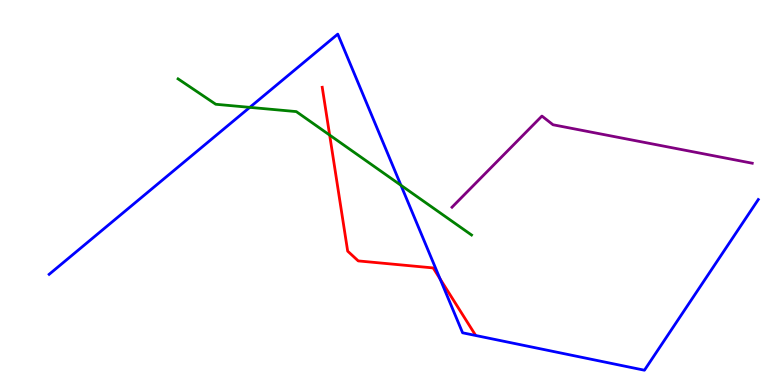[{'lines': ['blue', 'red'], 'intersections': [{'x': 5.68, 'y': 2.76}]}, {'lines': ['green', 'red'], 'intersections': [{'x': 4.25, 'y': 6.49}]}, {'lines': ['purple', 'red'], 'intersections': []}, {'lines': ['blue', 'green'], 'intersections': [{'x': 3.22, 'y': 7.21}, {'x': 5.17, 'y': 5.19}]}, {'lines': ['blue', 'purple'], 'intersections': []}, {'lines': ['green', 'purple'], 'intersections': []}]